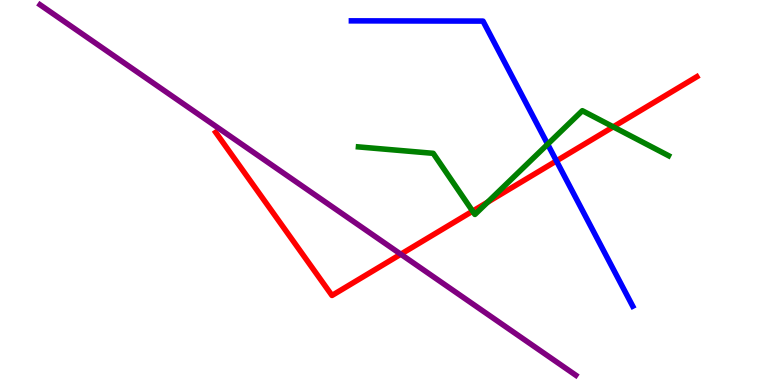[{'lines': ['blue', 'red'], 'intersections': [{'x': 7.18, 'y': 5.82}]}, {'lines': ['green', 'red'], 'intersections': [{'x': 6.1, 'y': 4.52}, {'x': 6.29, 'y': 4.75}, {'x': 7.91, 'y': 6.71}]}, {'lines': ['purple', 'red'], 'intersections': [{'x': 5.17, 'y': 3.4}]}, {'lines': ['blue', 'green'], 'intersections': [{'x': 7.07, 'y': 6.25}]}, {'lines': ['blue', 'purple'], 'intersections': []}, {'lines': ['green', 'purple'], 'intersections': []}]